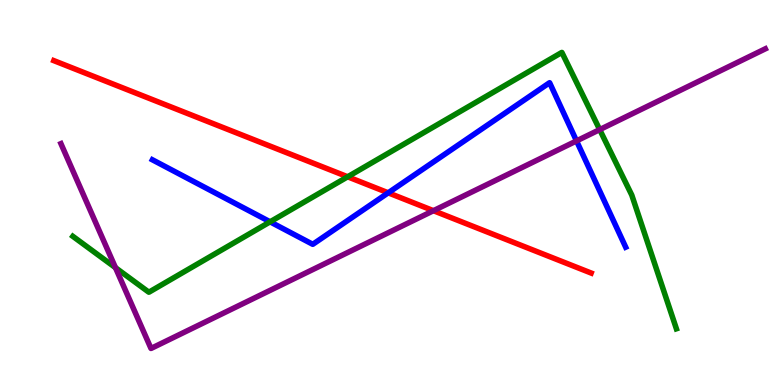[{'lines': ['blue', 'red'], 'intersections': [{'x': 5.01, 'y': 4.99}]}, {'lines': ['green', 'red'], 'intersections': [{'x': 4.49, 'y': 5.41}]}, {'lines': ['purple', 'red'], 'intersections': [{'x': 5.59, 'y': 4.53}]}, {'lines': ['blue', 'green'], 'intersections': [{'x': 3.49, 'y': 4.24}]}, {'lines': ['blue', 'purple'], 'intersections': [{'x': 7.44, 'y': 6.34}]}, {'lines': ['green', 'purple'], 'intersections': [{'x': 1.49, 'y': 3.05}, {'x': 7.74, 'y': 6.63}]}]